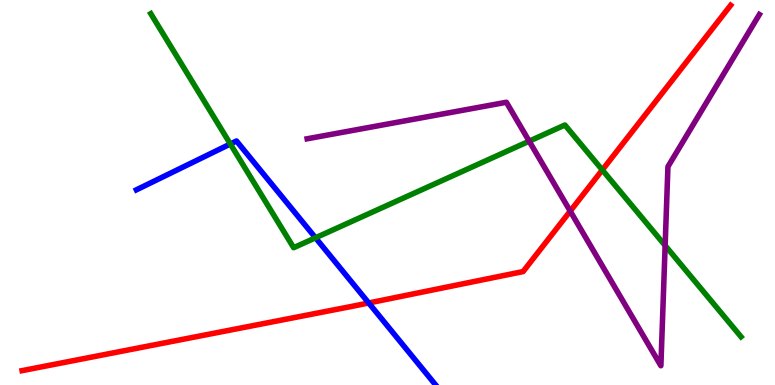[{'lines': ['blue', 'red'], 'intersections': [{'x': 4.76, 'y': 2.13}]}, {'lines': ['green', 'red'], 'intersections': [{'x': 7.77, 'y': 5.59}]}, {'lines': ['purple', 'red'], 'intersections': [{'x': 7.36, 'y': 4.52}]}, {'lines': ['blue', 'green'], 'intersections': [{'x': 2.97, 'y': 6.26}, {'x': 4.07, 'y': 3.82}]}, {'lines': ['blue', 'purple'], 'intersections': []}, {'lines': ['green', 'purple'], 'intersections': [{'x': 6.83, 'y': 6.33}, {'x': 8.58, 'y': 3.62}]}]